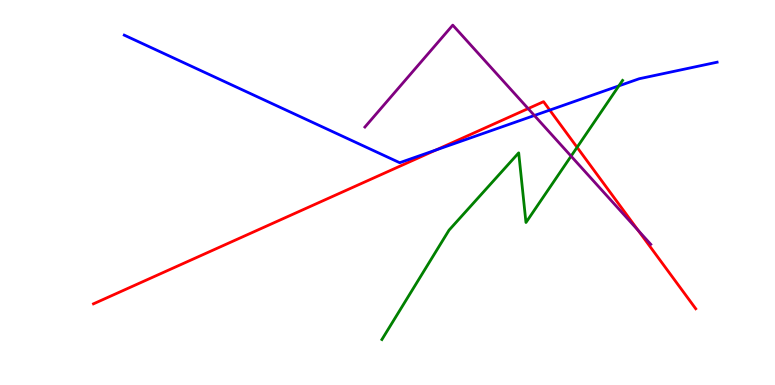[{'lines': ['blue', 'red'], 'intersections': [{'x': 5.62, 'y': 6.1}, {'x': 7.09, 'y': 7.14}]}, {'lines': ['green', 'red'], 'intersections': [{'x': 7.45, 'y': 6.17}]}, {'lines': ['purple', 'red'], 'intersections': [{'x': 6.81, 'y': 7.18}, {'x': 8.23, 'y': 4.02}]}, {'lines': ['blue', 'green'], 'intersections': [{'x': 7.99, 'y': 7.77}]}, {'lines': ['blue', 'purple'], 'intersections': [{'x': 6.9, 'y': 7.0}]}, {'lines': ['green', 'purple'], 'intersections': [{'x': 7.37, 'y': 5.94}]}]